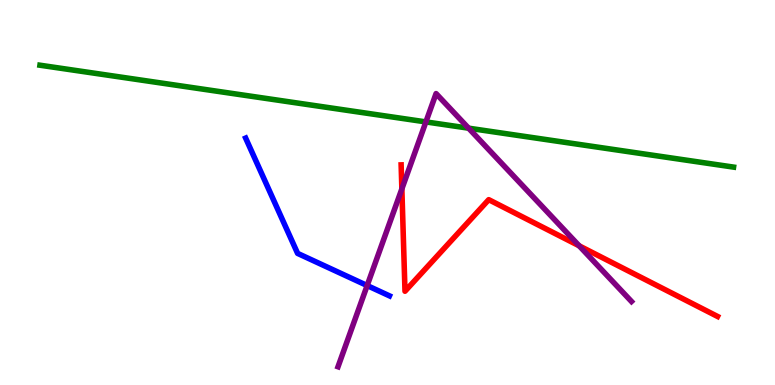[{'lines': ['blue', 'red'], 'intersections': []}, {'lines': ['green', 'red'], 'intersections': []}, {'lines': ['purple', 'red'], 'intersections': [{'x': 5.19, 'y': 5.09}, {'x': 7.47, 'y': 3.61}]}, {'lines': ['blue', 'green'], 'intersections': []}, {'lines': ['blue', 'purple'], 'intersections': [{'x': 4.74, 'y': 2.58}]}, {'lines': ['green', 'purple'], 'intersections': [{'x': 5.5, 'y': 6.83}, {'x': 6.05, 'y': 6.67}]}]